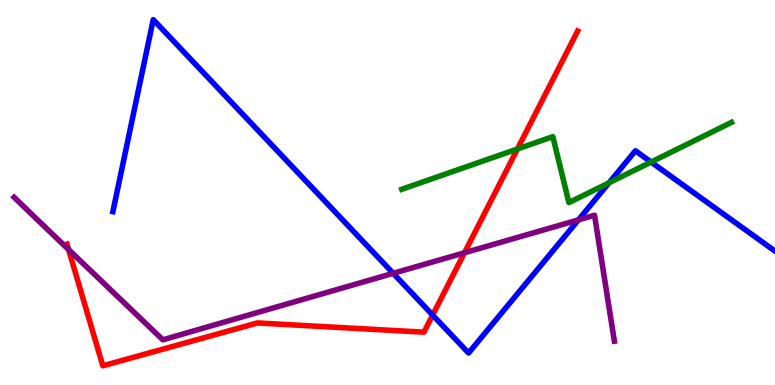[{'lines': ['blue', 'red'], 'intersections': [{'x': 5.58, 'y': 1.82}]}, {'lines': ['green', 'red'], 'intersections': [{'x': 6.68, 'y': 6.13}]}, {'lines': ['purple', 'red'], 'intersections': [{'x': 0.885, 'y': 3.52}, {'x': 5.99, 'y': 3.43}]}, {'lines': ['blue', 'green'], 'intersections': [{'x': 7.86, 'y': 5.25}, {'x': 8.4, 'y': 5.79}]}, {'lines': ['blue', 'purple'], 'intersections': [{'x': 5.07, 'y': 2.9}, {'x': 7.46, 'y': 4.29}]}, {'lines': ['green', 'purple'], 'intersections': []}]